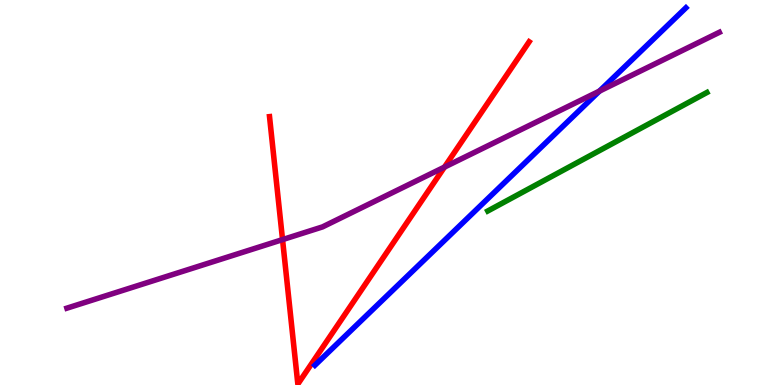[{'lines': ['blue', 'red'], 'intersections': []}, {'lines': ['green', 'red'], 'intersections': []}, {'lines': ['purple', 'red'], 'intersections': [{'x': 3.65, 'y': 3.78}, {'x': 5.74, 'y': 5.66}]}, {'lines': ['blue', 'green'], 'intersections': []}, {'lines': ['blue', 'purple'], 'intersections': [{'x': 7.73, 'y': 7.63}]}, {'lines': ['green', 'purple'], 'intersections': []}]